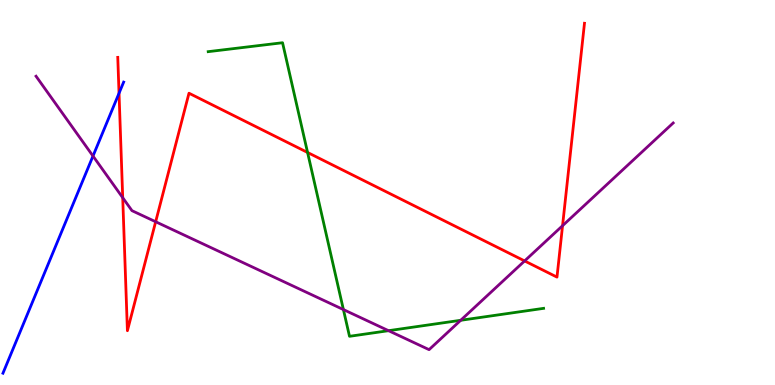[{'lines': ['blue', 'red'], 'intersections': [{'x': 1.54, 'y': 7.58}]}, {'lines': ['green', 'red'], 'intersections': [{'x': 3.97, 'y': 6.04}]}, {'lines': ['purple', 'red'], 'intersections': [{'x': 1.58, 'y': 4.87}, {'x': 2.01, 'y': 4.24}, {'x': 6.77, 'y': 3.22}, {'x': 7.26, 'y': 4.14}]}, {'lines': ['blue', 'green'], 'intersections': []}, {'lines': ['blue', 'purple'], 'intersections': [{'x': 1.2, 'y': 5.95}]}, {'lines': ['green', 'purple'], 'intersections': [{'x': 4.43, 'y': 1.96}, {'x': 5.01, 'y': 1.41}, {'x': 5.94, 'y': 1.68}]}]